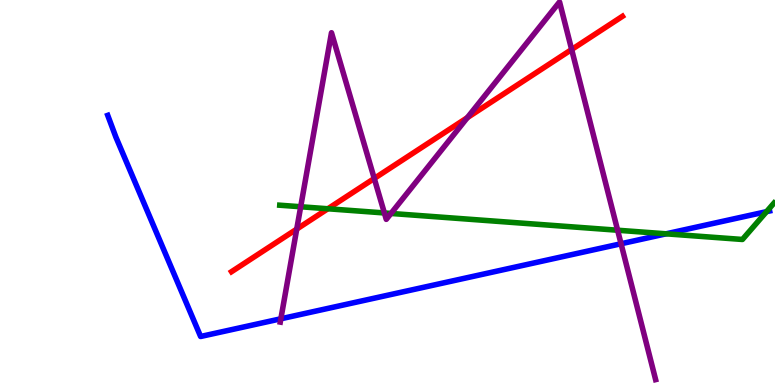[{'lines': ['blue', 'red'], 'intersections': []}, {'lines': ['green', 'red'], 'intersections': [{'x': 4.23, 'y': 4.58}]}, {'lines': ['purple', 'red'], 'intersections': [{'x': 3.83, 'y': 4.05}, {'x': 4.83, 'y': 5.36}, {'x': 6.03, 'y': 6.94}, {'x': 7.38, 'y': 8.71}]}, {'lines': ['blue', 'green'], 'intersections': [{'x': 8.59, 'y': 3.93}, {'x': 9.89, 'y': 4.5}]}, {'lines': ['blue', 'purple'], 'intersections': [{'x': 3.62, 'y': 1.72}, {'x': 8.01, 'y': 3.67}]}, {'lines': ['green', 'purple'], 'intersections': [{'x': 3.88, 'y': 4.63}, {'x': 4.96, 'y': 4.47}, {'x': 5.05, 'y': 4.46}, {'x': 7.97, 'y': 4.02}]}]